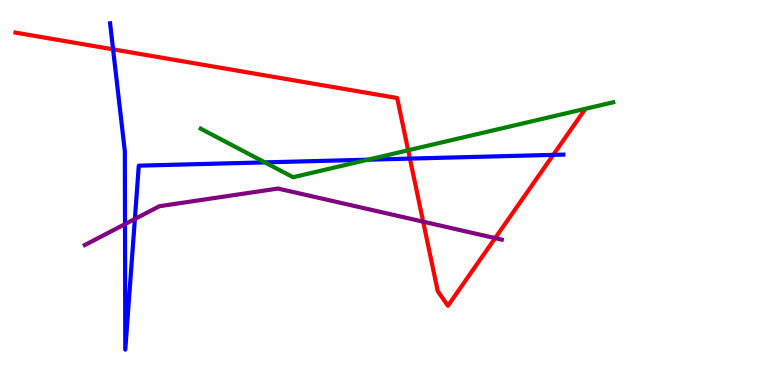[{'lines': ['blue', 'red'], 'intersections': [{'x': 1.46, 'y': 8.72}, {'x': 5.29, 'y': 5.88}, {'x': 7.14, 'y': 5.98}]}, {'lines': ['green', 'red'], 'intersections': [{'x': 5.27, 'y': 6.1}]}, {'lines': ['purple', 'red'], 'intersections': [{'x': 5.46, 'y': 4.24}, {'x': 6.39, 'y': 3.82}]}, {'lines': ['blue', 'green'], 'intersections': [{'x': 3.42, 'y': 5.78}, {'x': 4.75, 'y': 5.85}]}, {'lines': ['blue', 'purple'], 'intersections': [{'x': 1.61, 'y': 4.18}, {'x': 1.74, 'y': 4.31}]}, {'lines': ['green', 'purple'], 'intersections': []}]